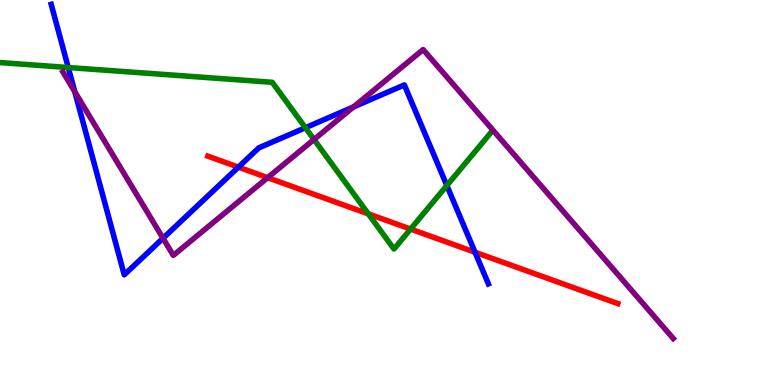[{'lines': ['blue', 'red'], 'intersections': [{'x': 3.08, 'y': 5.66}, {'x': 6.13, 'y': 3.45}]}, {'lines': ['green', 'red'], 'intersections': [{'x': 4.75, 'y': 4.45}, {'x': 5.3, 'y': 4.05}]}, {'lines': ['purple', 'red'], 'intersections': [{'x': 3.45, 'y': 5.39}]}, {'lines': ['blue', 'green'], 'intersections': [{'x': 0.881, 'y': 8.25}, {'x': 3.94, 'y': 6.68}, {'x': 5.77, 'y': 5.18}]}, {'lines': ['blue', 'purple'], 'intersections': [{'x': 0.965, 'y': 7.62}, {'x': 2.1, 'y': 3.81}, {'x': 4.56, 'y': 7.22}]}, {'lines': ['green', 'purple'], 'intersections': [{'x': 4.05, 'y': 6.38}]}]